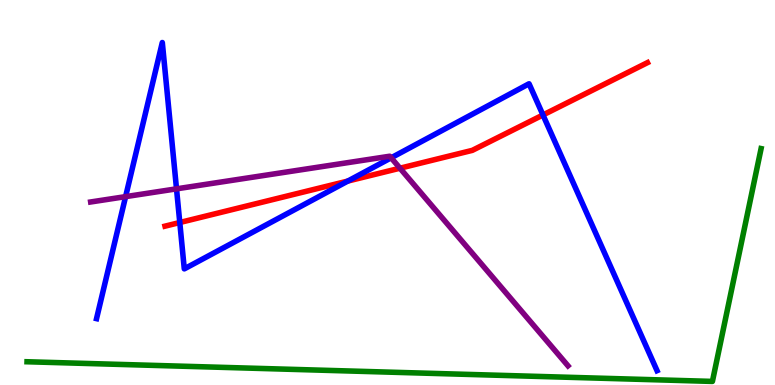[{'lines': ['blue', 'red'], 'intersections': [{'x': 2.32, 'y': 4.22}, {'x': 4.49, 'y': 5.3}, {'x': 7.01, 'y': 7.01}]}, {'lines': ['green', 'red'], 'intersections': []}, {'lines': ['purple', 'red'], 'intersections': [{'x': 5.16, 'y': 5.63}]}, {'lines': ['blue', 'green'], 'intersections': []}, {'lines': ['blue', 'purple'], 'intersections': [{'x': 1.62, 'y': 4.89}, {'x': 2.28, 'y': 5.1}, {'x': 5.05, 'y': 5.9}]}, {'lines': ['green', 'purple'], 'intersections': []}]